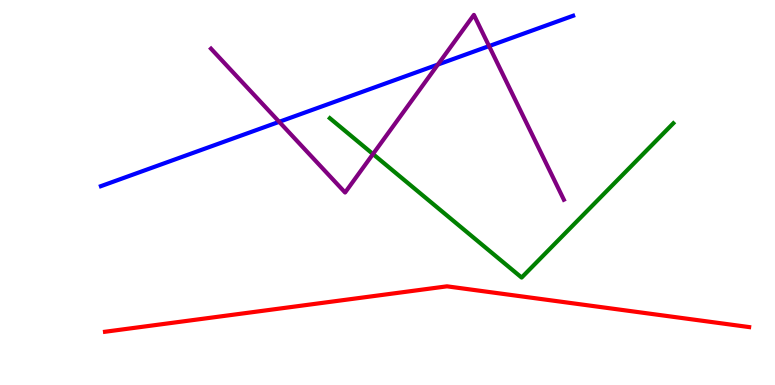[{'lines': ['blue', 'red'], 'intersections': []}, {'lines': ['green', 'red'], 'intersections': []}, {'lines': ['purple', 'red'], 'intersections': []}, {'lines': ['blue', 'green'], 'intersections': []}, {'lines': ['blue', 'purple'], 'intersections': [{'x': 3.6, 'y': 6.84}, {'x': 5.65, 'y': 8.32}, {'x': 6.31, 'y': 8.8}]}, {'lines': ['green', 'purple'], 'intersections': [{'x': 4.81, 'y': 6.0}]}]